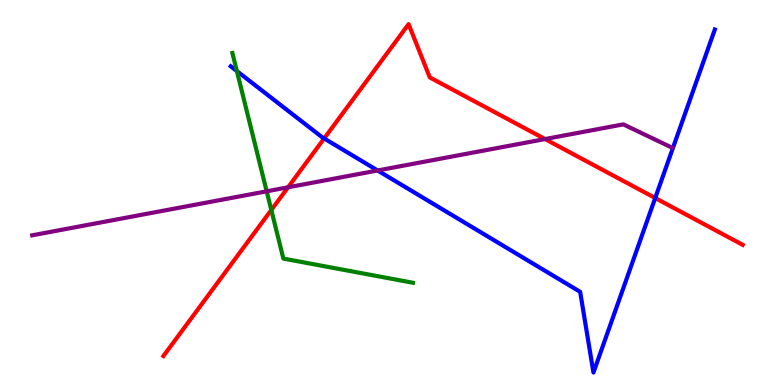[{'lines': ['blue', 'red'], 'intersections': [{'x': 4.18, 'y': 6.4}, {'x': 8.45, 'y': 4.86}]}, {'lines': ['green', 'red'], 'intersections': [{'x': 3.5, 'y': 4.55}]}, {'lines': ['purple', 'red'], 'intersections': [{'x': 3.72, 'y': 5.14}, {'x': 7.03, 'y': 6.39}]}, {'lines': ['blue', 'green'], 'intersections': [{'x': 3.06, 'y': 8.15}]}, {'lines': ['blue', 'purple'], 'intersections': [{'x': 4.87, 'y': 5.57}]}, {'lines': ['green', 'purple'], 'intersections': [{'x': 3.44, 'y': 5.03}]}]